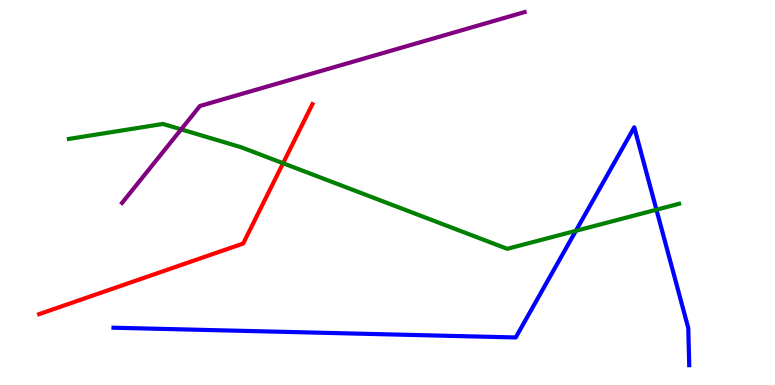[{'lines': ['blue', 'red'], 'intersections': []}, {'lines': ['green', 'red'], 'intersections': [{'x': 3.65, 'y': 5.76}]}, {'lines': ['purple', 'red'], 'intersections': []}, {'lines': ['blue', 'green'], 'intersections': [{'x': 7.43, 'y': 4.0}, {'x': 8.47, 'y': 4.55}]}, {'lines': ['blue', 'purple'], 'intersections': []}, {'lines': ['green', 'purple'], 'intersections': [{'x': 2.34, 'y': 6.64}]}]